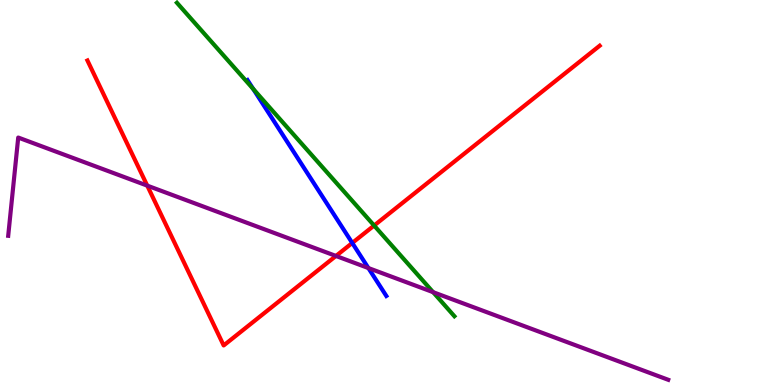[{'lines': ['blue', 'red'], 'intersections': [{'x': 4.55, 'y': 3.69}]}, {'lines': ['green', 'red'], 'intersections': [{'x': 4.83, 'y': 4.14}]}, {'lines': ['purple', 'red'], 'intersections': [{'x': 1.9, 'y': 5.18}, {'x': 4.33, 'y': 3.35}]}, {'lines': ['blue', 'green'], 'intersections': [{'x': 3.27, 'y': 7.69}]}, {'lines': ['blue', 'purple'], 'intersections': [{'x': 4.75, 'y': 3.04}]}, {'lines': ['green', 'purple'], 'intersections': [{'x': 5.59, 'y': 2.41}]}]